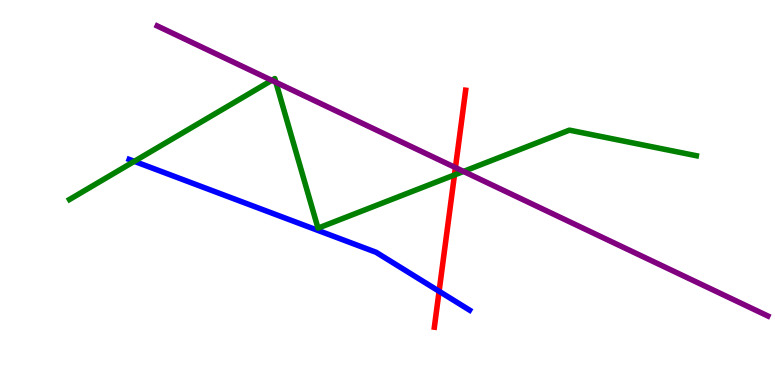[{'lines': ['blue', 'red'], 'intersections': [{'x': 5.67, 'y': 2.43}]}, {'lines': ['green', 'red'], 'intersections': [{'x': 5.86, 'y': 5.46}]}, {'lines': ['purple', 'red'], 'intersections': [{'x': 5.88, 'y': 5.65}]}, {'lines': ['blue', 'green'], 'intersections': [{'x': 1.73, 'y': 5.81}]}, {'lines': ['blue', 'purple'], 'intersections': []}, {'lines': ['green', 'purple'], 'intersections': [{'x': 3.51, 'y': 7.91}, {'x': 3.56, 'y': 7.86}, {'x': 5.98, 'y': 5.55}]}]